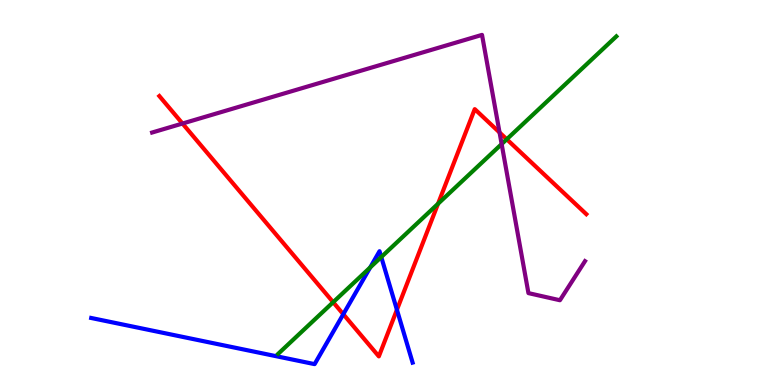[{'lines': ['blue', 'red'], 'intersections': [{'x': 4.43, 'y': 1.84}, {'x': 5.12, 'y': 1.95}]}, {'lines': ['green', 'red'], 'intersections': [{'x': 4.3, 'y': 2.15}, {'x': 5.65, 'y': 4.71}, {'x': 6.54, 'y': 6.38}]}, {'lines': ['purple', 'red'], 'intersections': [{'x': 2.35, 'y': 6.79}, {'x': 6.45, 'y': 6.56}]}, {'lines': ['blue', 'green'], 'intersections': [{'x': 4.78, 'y': 3.05}, {'x': 4.92, 'y': 3.32}]}, {'lines': ['blue', 'purple'], 'intersections': []}, {'lines': ['green', 'purple'], 'intersections': [{'x': 6.47, 'y': 6.26}]}]